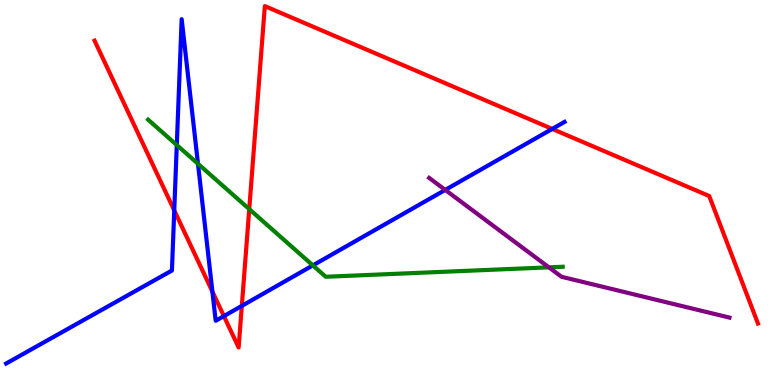[{'lines': ['blue', 'red'], 'intersections': [{'x': 2.25, 'y': 4.54}, {'x': 2.74, 'y': 2.42}, {'x': 2.89, 'y': 1.79}, {'x': 3.12, 'y': 2.05}, {'x': 7.13, 'y': 6.65}]}, {'lines': ['green', 'red'], 'intersections': [{'x': 3.22, 'y': 4.57}]}, {'lines': ['purple', 'red'], 'intersections': []}, {'lines': ['blue', 'green'], 'intersections': [{'x': 2.28, 'y': 6.23}, {'x': 2.55, 'y': 5.75}, {'x': 4.04, 'y': 3.11}]}, {'lines': ['blue', 'purple'], 'intersections': [{'x': 5.75, 'y': 5.07}]}, {'lines': ['green', 'purple'], 'intersections': [{'x': 7.08, 'y': 3.06}]}]